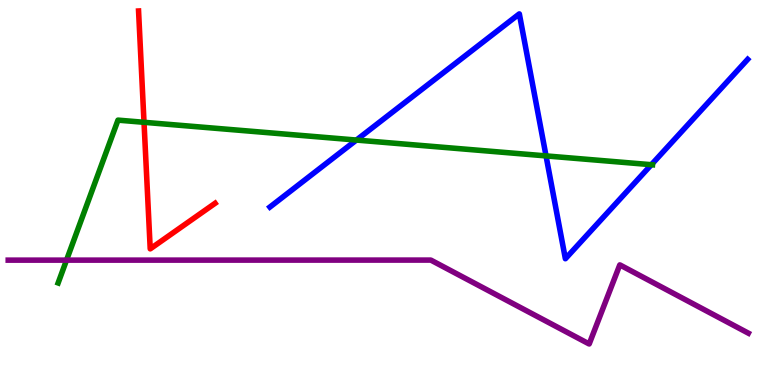[{'lines': ['blue', 'red'], 'intersections': []}, {'lines': ['green', 'red'], 'intersections': [{'x': 1.86, 'y': 6.82}]}, {'lines': ['purple', 'red'], 'intersections': []}, {'lines': ['blue', 'green'], 'intersections': [{'x': 4.6, 'y': 6.36}, {'x': 7.05, 'y': 5.95}, {'x': 8.4, 'y': 5.72}]}, {'lines': ['blue', 'purple'], 'intersections': []}, {'lines': ['green', 'purple'], 'intersections': [{'x': 0.858, 'y': 3.24}]}]